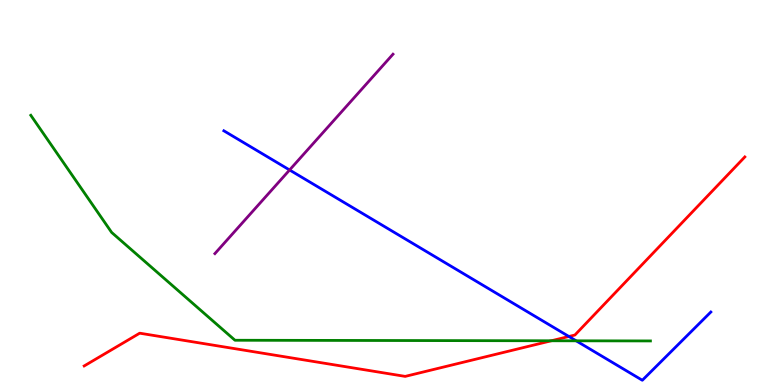[{'lines': ['blue', 'red'], 'intersections': [{'x': 7.34, 'y': 1.26}]}, {'lines': ['green', 'red'], 'intersections': [{'x': 7.11, 'y': 1.15}]}, {'lines': ['purple', 'red'], 'intersections': []}, {'lines': ['blue', 'green'], 'intersections': [{'x': 7.43, 'y': 1.15}]}, {'lines': ['blue', 'purple'], 'intersections': [{'x': 3.74, 'y': 5.58}]}, {'lines': ['green', 'purple'], 'intersections': []}]